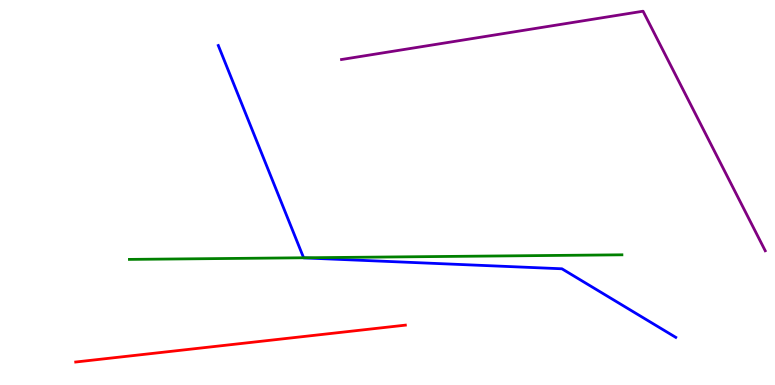[{'lines': ['blue', 'red'], 'intersections': []}, {'lines': ['green', 'red'], 'intersections': []}, {'lines': ['purple', 'red'], 'intersections': []}, {'lines': ['blue', 'green'], 'intersections': [{'x': 3.92, 'y': 3.3}]}, {'lines': ['blue', 'purple'], 'intersections': []}, {'lines': ['green', 'purple'], 'intersections': []}]